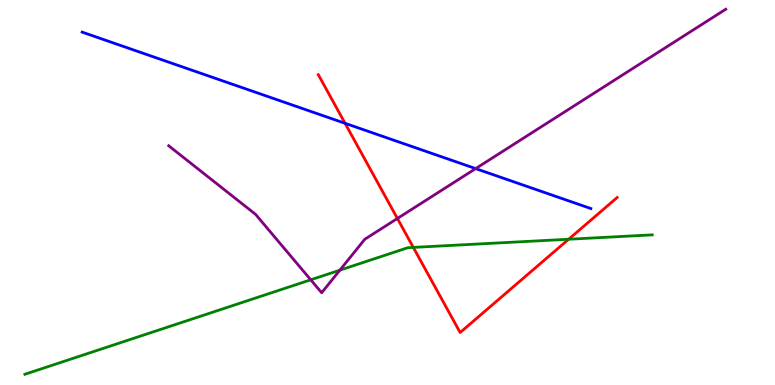[{'lines': ['blue', 'red'], 'intersections': [{'x': 4.45, 'y': 6.8}]}, {'lines': ['green', 'red'], 'intersections': [{'x': 5.33, 'y': 3.57}, {'x': 7.34, 'y': 3.79}]}, {'lines': ['purple', 'red'], 'intersections': [{'x': 5.13, 'y': 4.33}]}, {'lines': ['blue', 'green'], 'intersections': []}, {'lines': ['blue', 'purple'], 'intersections': [{'x': 6.14, 'y': 5.62}]}, {'lines': ['green', 'purple'], 'intersections': [{'x': 4.01, 'y': 2.73}, {'x': 4.39, 'y': 2.98}]}]